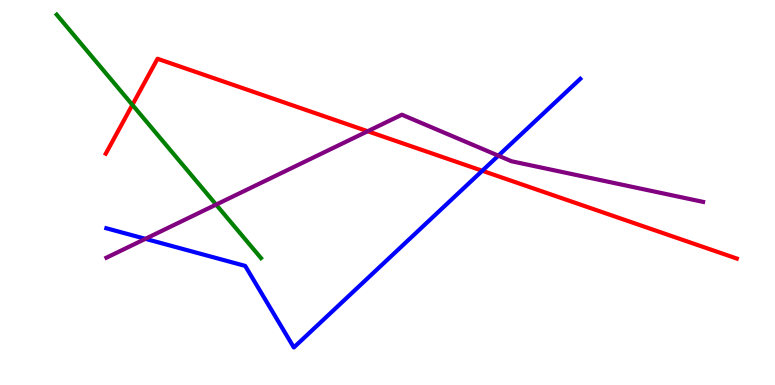[{'lines': ['blue', 'red'], 'intersections': [{'x': 6.22, 'y': 5.56}]}, {'lines': ['green', 'red'], 'intersections': [{'x': 1.71, 'y': 7.28}]}, {'lines': ['purple', 'red'], 'intersections': [{'x': 4.74, 'y': 6.59}]}, {'lines': ['blue', 'green'], 'intersections': []}, {'lines': ['blue', 'purple'], 'intersections': [{'x': 1.88, 'y': 3.8}, {'x': 6.43, 'y': 5.96}]}, {'lines': ['green', 'purple'], 'intersections': [{'x': 2.79, 'y': 4.69}]}]